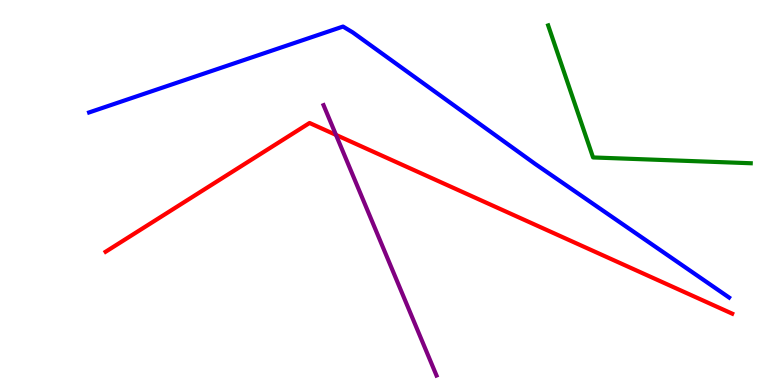[{'lines': ['blue', 'red'], 'intersections': []}, {'lines': ['green', 'red'], 'intersections': []}, {'lines': ['purple', 'red'], 'intersections': [{'x': 4.34, 'y': 6.5}]}, {'lines': ['blue', 'green'], 'intersections': []}, {'lines': ['blue', 'purple'], 'intersections': []}, {'lines': ['green', 'purple'], 'intersections': []}]